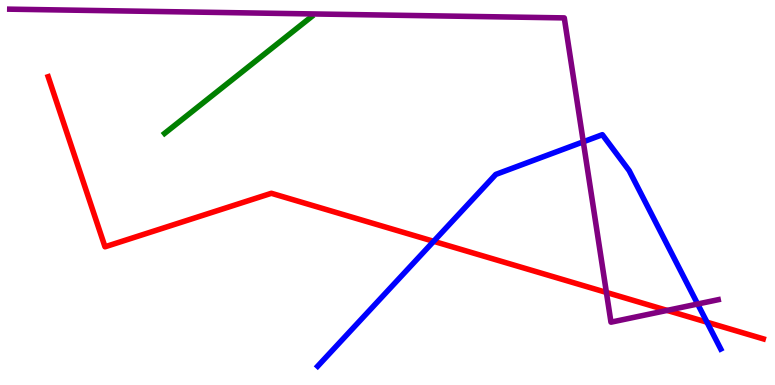[{'lines': ['blue', 'red'], 'intersections': [{'x': 5.6, 'y': 3.73}, {'x': 9.12, 'y': 1.63}]}, {'lines': ['green', 'red'], 'intersections': []}, {'lines': ['purple', 'red'], 'intersections': [{'x': 7.82, 'y': 2.4}, {'x': 8.61, 'y': 1.94}]}, {'lines': ['blue', 'green'], 'intersections': []}, {'lines': ['blue', 'purple'], 'intersections': [{'x': 7.53, 'y': 6.32}, {'x': 9.0, 'y': 2.1}]}, {'lines': ['green', 'purple'], 'intersections': []}]